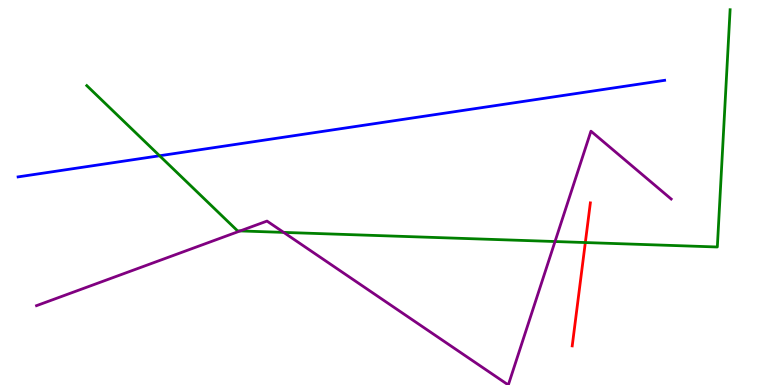[{'lines': ['blue', 'red'], 'intersections': []}, {'lines': ['green', 'red'], 'intersections': [{'x': 7.55, 'y': 3.7}]}, {'lines': ['purple', 'red'], 'intersections': []}, {'lines': ['blue', 'green'], 'intersections': [{'x': 2.06, 'y': 5.95}]}, {'lines': ['blue', 'purple'], 'intersections': []}, {'lines': ['green', 'purple'], 'intersections': [{'x': 3.1, 'y': 4.0}, {'x': 3.66, 'y': 3.96}, {'x': 7.16, 'y': 3.73}]}]